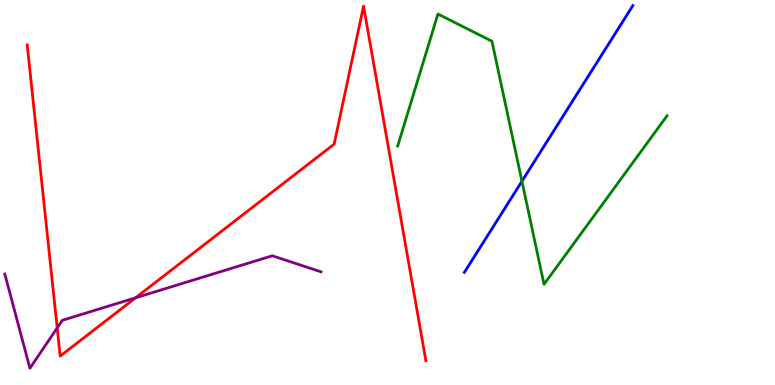[{'lines': ['blue', 'red'], 'intersections': []}, {'lines': ['green', 'red'], 'intersections': []}, {'lines': ['purple', 'red'], 'intersections': [{'x': 0.738, 'y': 1.48}, {'x': 1.75, 'y': 2.27}]}, {'lines': ['blue', 'green'], 'intersections': [{'x': 6.73, 'y': 5.29}]}, {'lines': ['blue', 'purple'], 'intersections': []}, {'lines': ['green', 'purple'], 'intersections': []}]